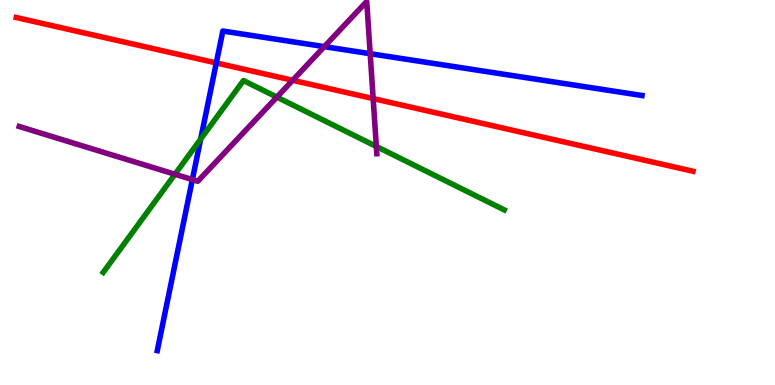[{'lines': ['blue', 'red'], 'intersections': [{'x': 2.79, 'y': 8.37}]}, {'lines': ['green', 'red'], 'intersections': []}, {'lines': ['purple', 'red'], 'intersections': [{'x': 3.78, 'y': 7.91}, {'x': 4.81, 'y': 7.44}]}, {'lines': ['blue', 'green'], 'intersections': [{'x': 2.59, 'y': 6.39}]}, {'lines': ['blue', 'purple'], 'intersections': [{'x': 2.48, 'y': 5.34}, {'x': 4.18, 'y': 8.79}, {'x': 4.78, 'y': 8.61}]}, {'lines': ['green', 'purple'], 'intersections': [{'x': 2.26, 'y': 5.47}, {'x': 3.57, 'y': 7.48}, {'x': 4.86, 'y': 6.2}]}]